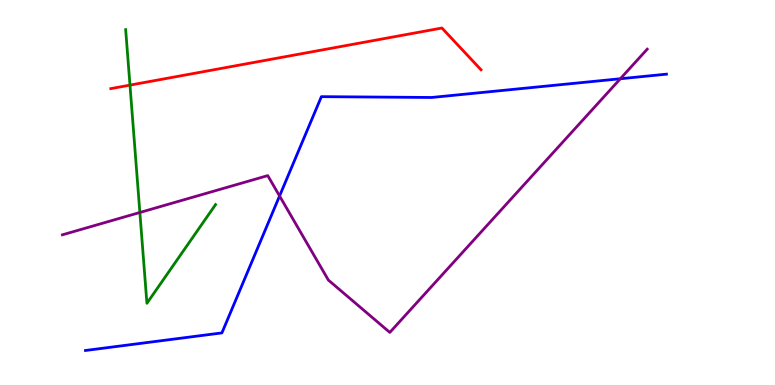[{'lines': ['blue', 'red'], 'intersections': []}, {'lines': ['green', 'red'], 'intersections': [{'x': 1.68, 'y': 7.79}]}, {'lines': ['purple', 'red'], 'intersections': []}, {'lines': ['blue', 'green'], 'intersections': []}, {'lines': ['blue', 'purple'], 'intersections': [{'x': 3.61, 'y': 4.91}, {'x': 8.0, 'y': 7.95}]}, {'lines': ['green', 'purple'], 'intersections': [{'x': 1.8, 'y': 4.48}]}]